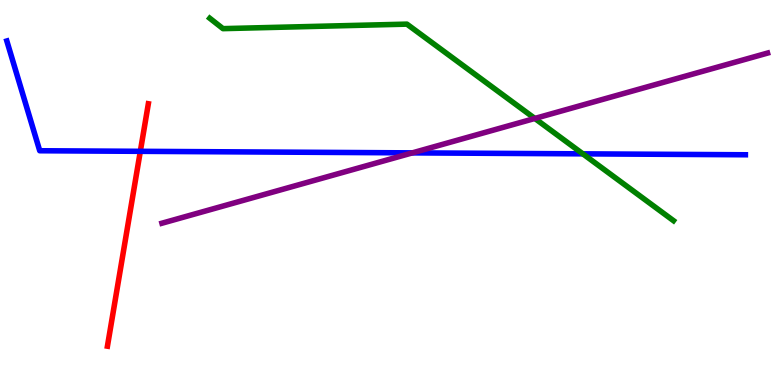[{'lines': ['blue', 'red'], 'intersections': [{'x': 1.81, 'y': 6.07}]}, {'lines': ['green', 'red'], 'intersections': []}, {'lines': ['purple', 'red'], 'intersections': []}, {'lines': ['blue', 'green'], 'intersections': [{'x': 7.52, 'y': 6.0}]}, {'lines': ['blue', 'purple'], 'intersections': [{'x': 5.32, 'y': 6.03}]}, {'lines': ['green', 'purple'], 'intersections': [{'x': 6.9, 'y': 6.92}]}]